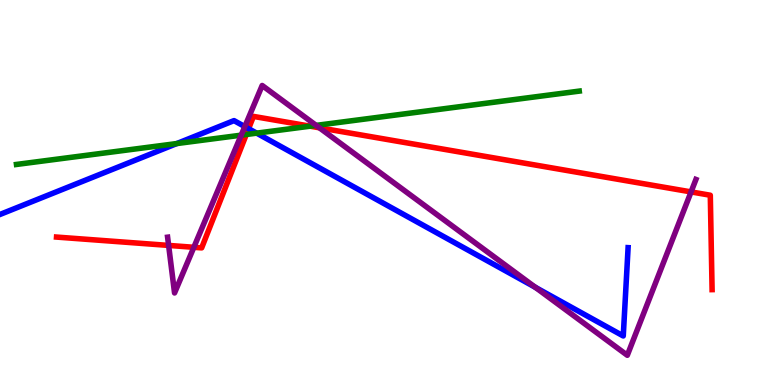[{'lines': ['blue', 'red'], 'intersections': [{'x': 3.21, 'y': 6.66}]}, {'lines': ['green', 'red'], 'intersections': [{'x': 3.18, 'y': 6.51}, {'x': 4.0, 'y': 6.72}]}, {'lines': ['purple', 'red'], 'intersections': [{'x': 2.18, 'y': 3.63}, {'x': 2.5, 'y': 3.58}, {'x': 4.12, 'y': 6.68}, {'x': 8.92, 'y': 5.02}]}, {'lines': ['blue', 'green'], 'intersections': [{'x': 2.28, 'y': 6.27}, {'x': 3.31, 'y': 6.54}]}, {'lines': ['blue', 'purple'], 'intersections': [{'x': 3.16, 'y': 6.71}, {'x': 6.91, 'y': 2.54}]}, {'lines': ['green', 'purple'], 'intersections': [{'x': 3.11, 'y': 6.49}, {'x': 4.08, 'y': 6.74}]}]